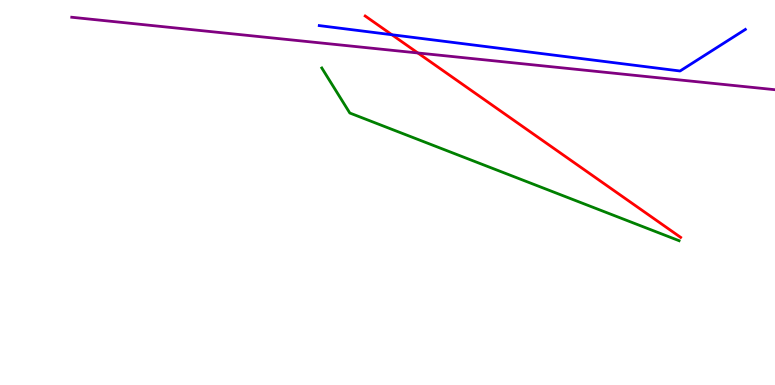[{'lines': ['blue', 'red'], 'intersections': [{'x': 5.06, 'y': 9.1}]}, {'lines': ['green', 'red'], 'intersections': []}, {'lines': ['purple', 'red'], 'intersections': [{'x': 5.39, 'y': 8.62}]}, {'lines': ['blue', 'green'], 'intersections': []}, {'lines': ['blue', 'purple'], 'intersections': []}, {'lines': ['green', 'purple'], 'intersections': []}]